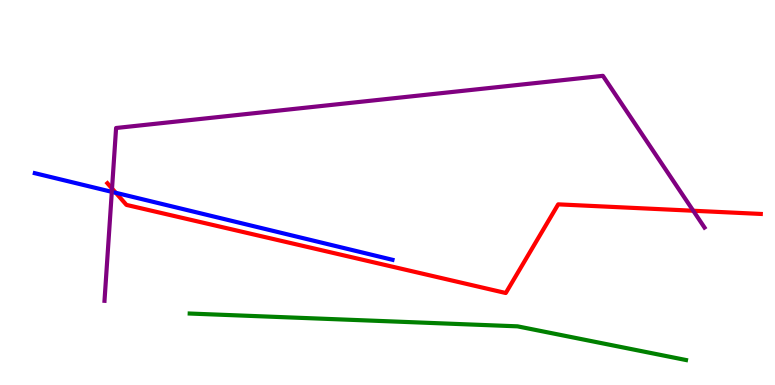[{'lines': ['blue', 'red'], 'intersections': [{'x': 1.49, 'y': 4.99}]}, {'lines': ['green', 'red'], 'intersections': []}, {'lines': ['purple', 'red'], 'intersections': [{'x': 1.45, 'y': 5.1}, {'x': 8.95, 'y': 4.53}]}, {'lines': ['blue', 'green'], 'intersections': []}, {'lines': ['blue', 'purple'], 'intersections': [{'x': 1.44, 'y': 5.02}]}, {'lines': ['green', 'purple'], 'intersections': []}]